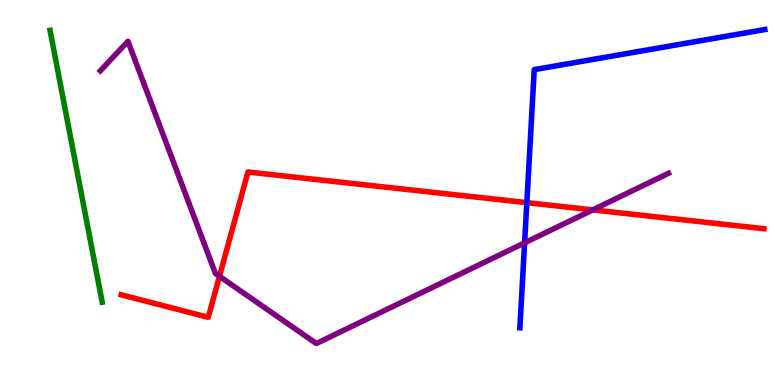[{'lines': ['blue', 'red'], 'intersections': [{'x': 6.8, 'y': 4.74}]}, {'lines': ['green', 'red'], 'intersections': []}, {'lines': ['purple', 'red'], 'intersections': [{'x': 2.83, 'y': 2.82}, {'x': 7.65, 'y': 4.55}]}, {'lines': ['blue', 'green'], 'intersections': []}, {'lines': ['blue', 'purple'], 'intersections': [{'x': 6.77, 'y': 3.69}]}, {'lines': ['green', 'purple'], 'intersections': []}]